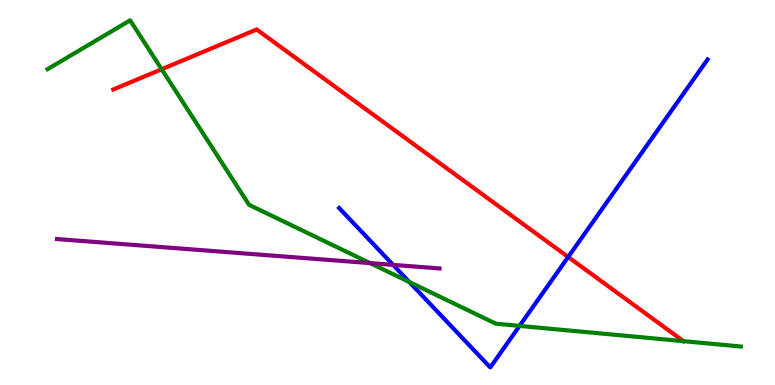[{'lines': ['blue', 'red'], 'intersections': [{'x': 7.33, 'y': 3.32}]}, {'lines': ['green', 'red'], 'intersections': [{'x': 2.09, 'y': 8.2}, {'x': 8.82, 'y': 1.14}]}, {'lines': ['purple', 'red'], 'intersections': []}, {'lines': ['blue', 'green'], 'intersections': [{'x': 5.28, 'y': 2.67}, {'x': 6.7, 'y': 1.54}]}, {'lines': ['blue', 'purple'], 'intersections': [{'x': 5.07, 'y': 3.12}]}, {'lines': ['green', 'purple'], 'intersections': [{'x': 4.78, 'y': 3.17}]}]